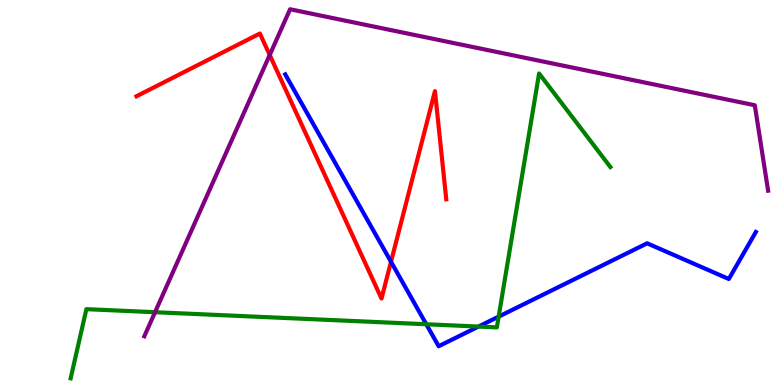[{'lines': ['blue', 'red'], 'intersections': [{'x': 5.05, 'y': 3.2}]}, {'lines': ['green', 'red'], 'intersections': []}, {'lines': ['purple', 'red'], 'intersections': [{'x': 3.48, 'y': 8.57}]}, {'lines': ['blue', 'green'], 'intersections': [{'x': 5.5, 'y': 1.58}, {'x': 6.17, 'y': 1.52}, {'x': 6.43, 'y': 1.78}]}, {'lines': ['blue', 'purple'], 'intersections': []}, {'lines': ['green', 'purple'], 'intersections': [{'x': 2.0, 'y': 1.89}]}]